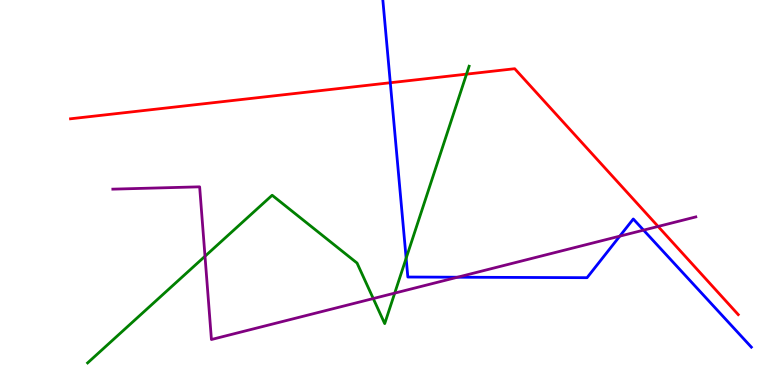[{'lines': ['blue', 'red'], 'intersections': [{'x': 5.04, 'y': 7.85}]}, {'lines': ['green', 'red'], 'intersections': [{'x': 6.02, 'y': 8.07}]}, {'lines': ['purple', 'red'], 'intersections': [{'x': 8.49, 'y': 4.12}]}, {'lines': ['blue', 'green'], 'intersections': [{'x': 5.24, 'y': 3.29}]}, {'lines': ['blue', 'purple'], 'intersections': [{'x': 5.9, 'y': 2.8}, {'x': 8.0, 'y': 3.87}, {'x': 8.3, 'y': 4.02}]}, {'lines': ['green', 'purple'], 'intersections': [{'x': 2.65, 'y': 3.34}, {'x': 4.82, 'y': 2.25}, {'x': 5.09, 'y': 2.39}]}]